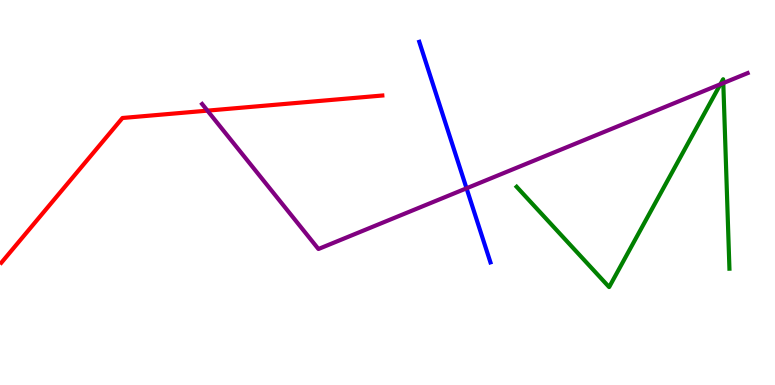[{'lines': ['blue', 'red'], 'intersections': []}, {'lines': ['green', 'red'], 'intersections': []}, {'lines': ['purple', 'red'], 'intersections': [{'x': 2.68, 'y': 7.13}]}, {'lines': ['blue', 'green'], 'intersections': []}, {'lines': ['blue', 'purple'], 'intersections': [{'x': 6.02, 'y': 5.11}]}, {'lines': ['green', 'purple'], 'intersections': [{'x': 9.3, 'y': 7.81}, {'x': 9.33, 'y': 7.84}]}]